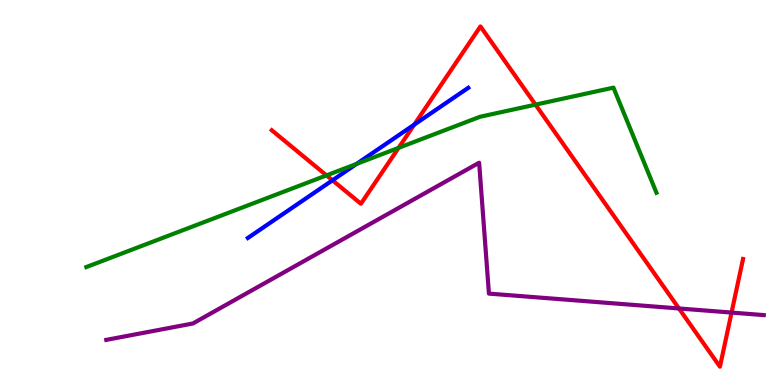[{'lines': ['blue', 'red'], 'intersections': [{'x': 4.29, 'y': 5.32}, {'x': 5.35, 'y': 6.76}]}, {'lines': ['green', 'red'], 'intersections': [{'x': 4.21, 'y': 5.44}, {'x': 5.14, 'y': 6.16}, {'x': 6.91, 'y': 7.28}]}, {'lines': ['purple', 'red'], 'intersections': [{'x': 8.76, 'y': 1.99}, {'x': 9.44, 'y': 1.88}]}, {'lines': ['blue', 'green'], 'intersections': [{'x': 4.6, 'y': 5.74}]}, {'lines': ['blue', 'purple'], 'intersections': []}, {'lines': ['green', 'purple'], 'intersections': []}]